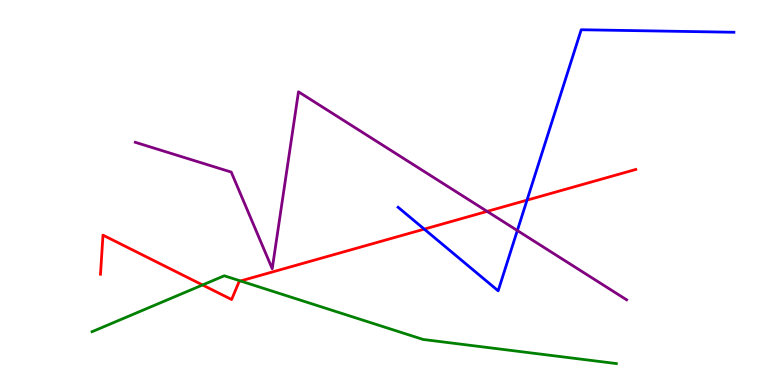[{'lines': ['blue', 'red'], 'intersections': [{'x': 5.47, 'y': 4.05}, {'x': 6.8, 'y': 4.8}]}, {'lines': ['green', 'red'], 'intersections': [{'x': 2.61, 'y': 2.6}, {'x': 3.1, 'y': 2.7}]}, {'lines': ['purple', 'red'], 'intersections': [{'x': 6.29, 'y': 4.51}]}, {'lines': ['blue', 'green'], 'intersections': []}, {'lines': ['blue', 'purple'], 'intersections': [{'x': 6.68, 'y': 4.01}]}, {'lines': ['green', 'purple'], 'intersections': []}]